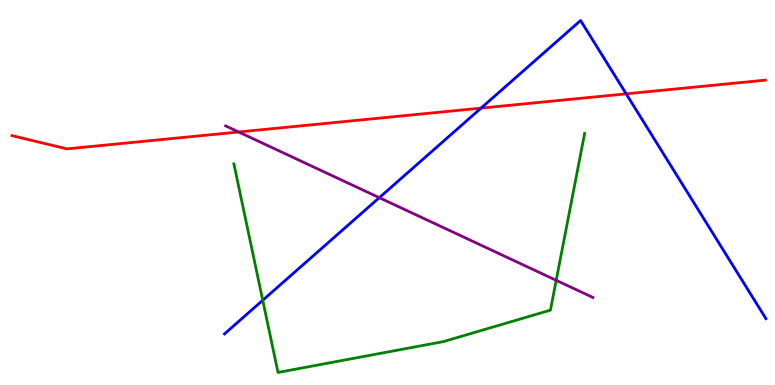[{'lines': ['blue', 'red'], 'intersections': [{'x': 6.21, 'y': 7.19}, {'x': 8.08, 'y': 7.56}]}, {'lines': ['green', 'red'], 'intersections': []}, {'lines': ['purple', 'red'], 'intersections': [{'x': 3.08, 'y': 6.57}]}, {'lines': ['blue', 'green'], 'intersections': [{'x': 3.39, 'y': 2.2}]}, {'lines': ['blue', 'purple'], 'intersections': [{'x': 4.89, 'y': 4.87}]}, {'lines': ['green', 'purple'], 'intersections': [{'x': 7.18, 'y': 2.72}]}]